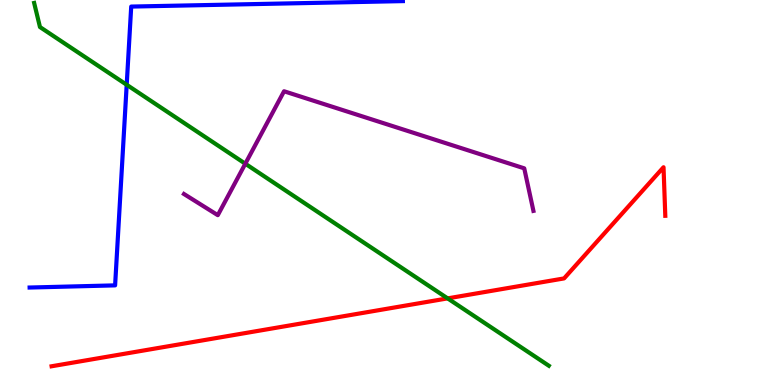[{'lines': ['blue', 'red'], 'intersections': []}, {'lines': ['green', 'red'], 'intersections': [{'x': 5.78, 'y': 2.25}]}, {'lines': ['purple', 'red'], 'intersections': []}, {'lines': ['blue', 'green'], 'intersections': [{'x': 1.63, 'y': 7.8}]}, {'lines': ['blue', 'purple'], 'intersections': []}, {'lines': ['green', 'purple'], 'intersections': [{'x': 3.17, 'y': 5.75}]}]